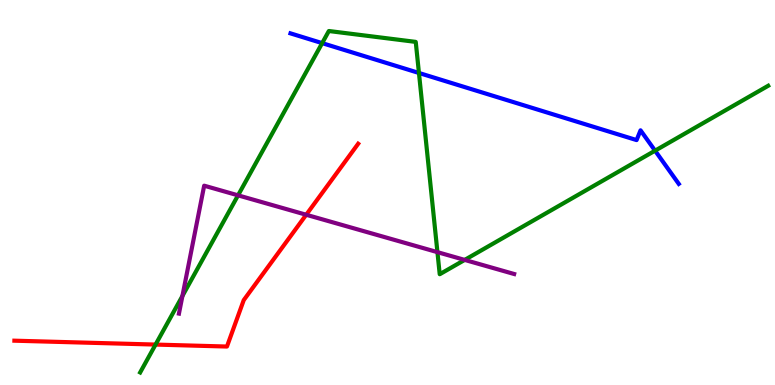[{'lines': ['blue', 'red'], 'intersections': []}, {'lines': ['green', 'red'], 'intersections': [{'x': 2.01, 'y': 1.05}]}, {'lines': ['purple', 'red'], 'intersections': [{'x': 3.95, 'y': 4.42}]}, {'lines': ['blue', 'green'], 'intersections': [{'x': 4.16, 'y': 8.88}, {'x': 5.41, 'y': 8.1}, {'x': 8.45, 'y': 6.09}]}, {'lines': ['blue', 'purple'], 'intersections': []}, {'lines': ['green', 'purple'], 'intersections': [{'x': 2.35, 'y': 2.31}, {'x': 3.07, 'y': 4.93}, {'x': 5.64, 'y': 3.45}, {'x': 6.0, 'y': 3.25}]}]